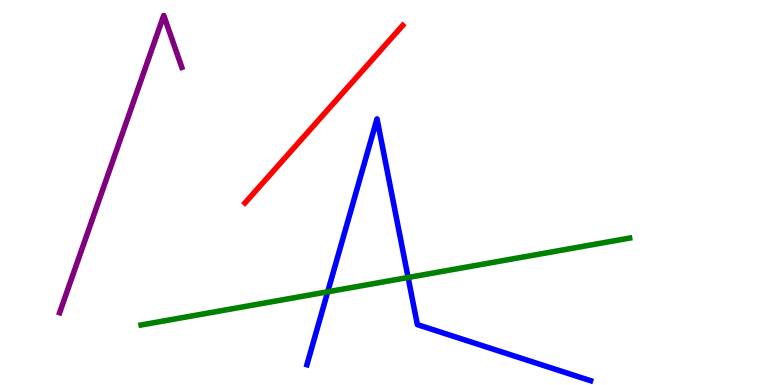[{'lines': ['blue', 'red'], 'intersections': []}, {'lines': ['green', 'red'], 'intersections': []}, {'lines': ['purple', 'red'], 'intersections': []}, {'lines': ['blue', 'green'], 'intersections': [{'x': 4.23, 'y': 2.42}, {'x': 5.27, 'y': 2.79}]}, {'lines': ['blue', 'purple'], 'intersections': []}, {'lines': ['green', 'purple'], 'intersections': []}]